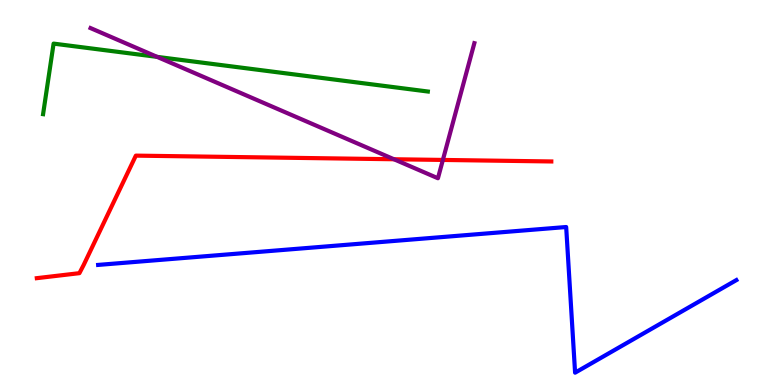[{'lines': ['blue', 'red'], 'intersections': []}, {'lines': ['green', 'red'], 'intersections': []}, {'lines': ['purple', 'red'], 'intersections': [{'x': 5.08, 'y': 5.86}, {'x': 5.71, 'y': 5.85}]}, {'lines': ['blue', 'green'], 'intersections': []}, {'lines': ['blue', 'purple'], 'intersections': []}, {'lines': ['green', 'purple'], 'intersections': [{'x': 2.03, 'y': 8.52}]}]